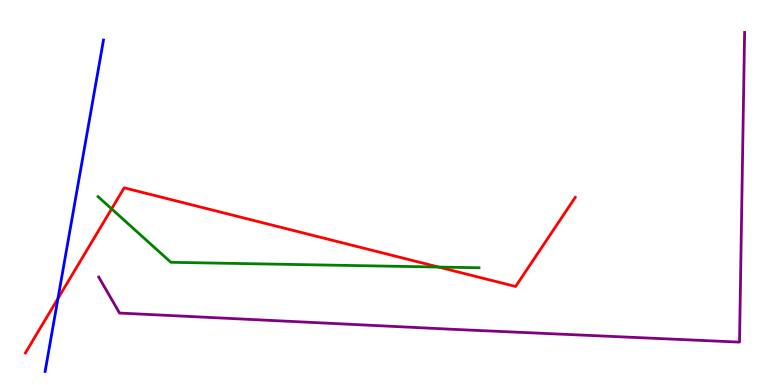[{'lines': ['blue', 'red'], 'intersections': [{'x': 0.748, 'y': 2.25}]}, {'lines': ['green', 'red'], 'intersections': [{'x': 1.44, 'y': 4.58}, {'x': 5.66, 'y': 3.06}]}, {'lines': ['purple', 'red'], 'intersections': []}, {'lines': ['blue', 'green'], 'intersections': []}, {'lines': ['blue', 'purple'], 'intersections': []}, {'lines': ['green', 'purple'], 'intersections': []}]